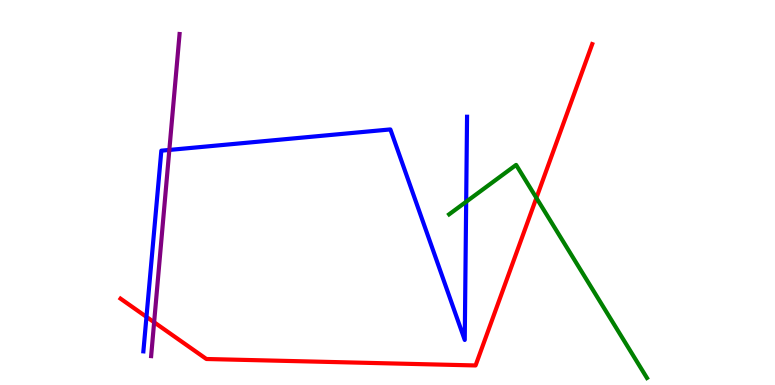[{'lines': ['blue', 'red'], 'intersections': [{'x': 1.89, 'y': 1.77}]}, {'lines': ['green', 'red'], 'intersections': [{'x': 6.92, 'y': 4.86}]}, {'lines': ['purple', 'red'], 'intersections': [{'x': 1.99, 'y': 1.63}]}, {'lines': ['blue', 'green'], 'intersections': [{'x': 6.02, 'y': 4.76}]}, {'lines': ['blue', 'purple'], 'intersections': [{'x': 2.18, 'y': 6.11}]}, {'lines': ['green', 'purple'], 'intersections': []}]